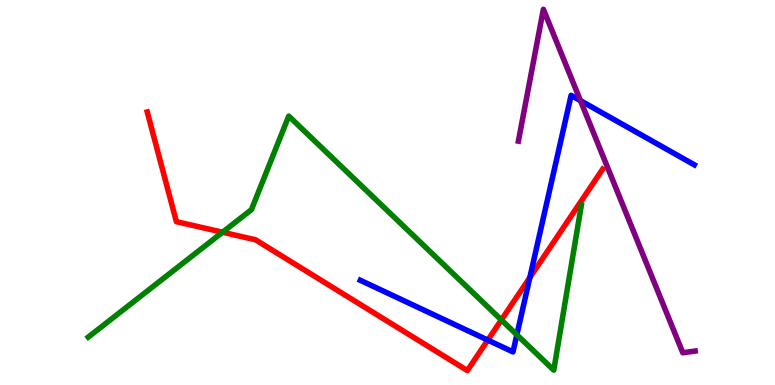[{'lines': ['blue', 'red'], 'intersections': [{'x': 6.29, 'y': 1.17}, {'x': 6.84, 'y': 2.79}]}, {'lines': ['green', 'red'], 'intersections': [{'x': 2.87, 'y': 3.97}, {'x': 6.47, 'y': 1.69}]}, {'lines': ['purple', 'red'], 'intersections': []}, {'lines': ['blue', 'green'], 'intersections': [{'x': 6.67, 'y': 1.3}]}, {'lines': ['blue', 'purple'], 'intersections': [{'x': 7.49, 'y': 7.39}]}, {'lines': ['green', 'purple'], 'intersections': []}]